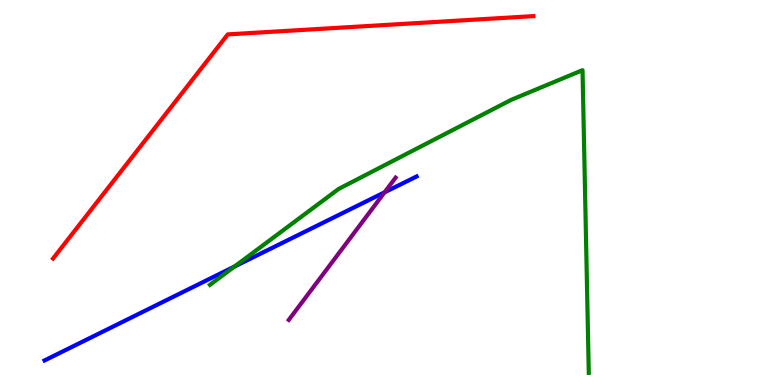[{'lines': ['blue', 'red'], 'intersections': []}, {'lines': ['green', 'red'], 'intersections': []}, {'lines': ['purple', 'red'], 'intersections': []}, {'lines': ['blue', 'green'], 'intersections': [{'x': 3.03, 'y': 3.08}]}, {'lines': ['blue', 'purple'], 'intersections': [{'x': 4.96, 'y': 5.01}]}, {'lines': ['green', 'purple'], 'intersections': []}]